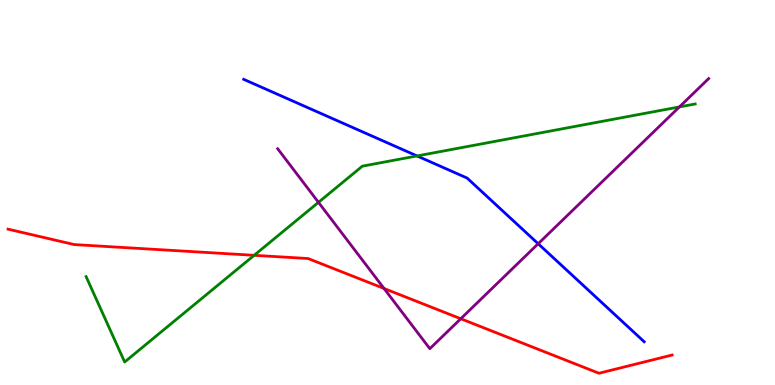[{'lines': ['blue', 'red'], 'intersections': []}, {'lines': ['green', 'red'], 'intersections': [{'x': 3.28, 'y': 3.37}]}, {'lines': ['purple', 'red'], 'intersections': [{'x': 4.96, 'y': 2.51}, {'x': 5.95, 'y': 1.72}]}, {'lines': ['blue', 'green'], 'intersections': [{'x': 5.38, 'y': 5.95}]}, {'lines': ['blue', 'purple'], 'intersections': [{'x': 6.94, 'y': 3.67}]}, {'lines': ['green', 'purple'], 'intersections': [{'x': 4.11, 'y': 4.74}, {'x': 8.77, 'y': 7.22}]}]